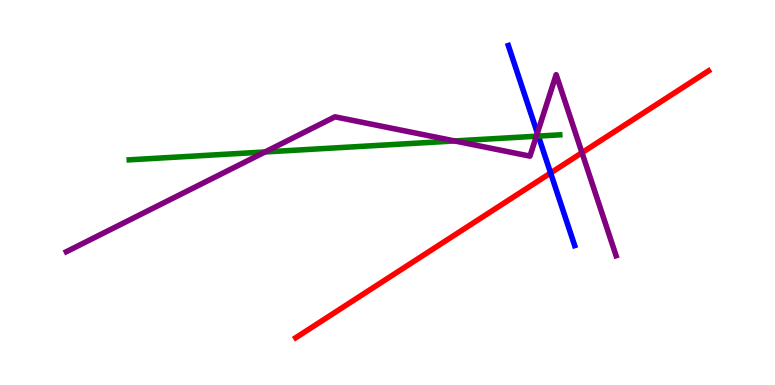[{'lines': ['blue', 'red'], 'intersections': [{'x': 7.1, 'y': 5.51}]}, {'lines': ['green', 'red'], 'intersections': []}, {'lines': ['purple', 'red'], 'intersections': [{'x': 7.51, 'y': 6.03}]}, {'lines': ['blue', 'green'], 'intersections': [{'x': 6.95, 'y': 6.47}]}, {'lines': ['blue', 'purple'], 'intersections': [{'x': 6.93, 'y': 6.54}]}, {'lines': ['green', 'purple'], 'intersections': [{'x': 3.42, 'y': 6.05}, {'x': 5.87, 'y': 6.34}, {'x': 6.92, 'y': 6.46}]}]